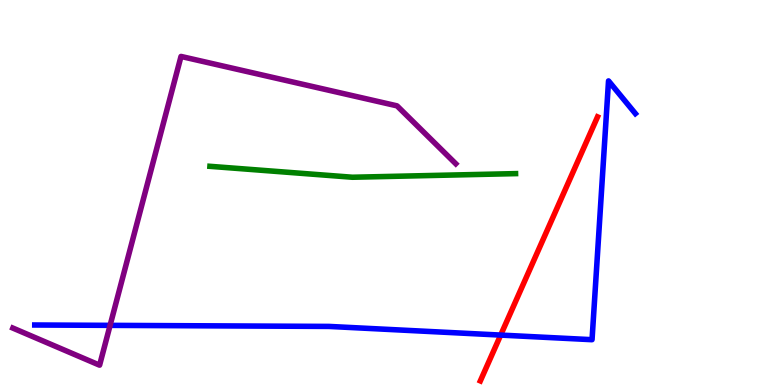[{'lines': ['blue', 'red'], 'intersections': [{'x': 6.46, 'y': 1.3}]}, {'lines': ['green', 'red'], 'intersections': []}, {'lines': ['purple', 'red'], 'intersections': []}, {'lines': ['blue', 'green'], 'intersections': []}, {'lines': ['blue', 'purple'], 'intersections': [{'x': 1.42, 'y': 1.55}]}, {'lines': ['green', 'purple'], 'intersections': []}]